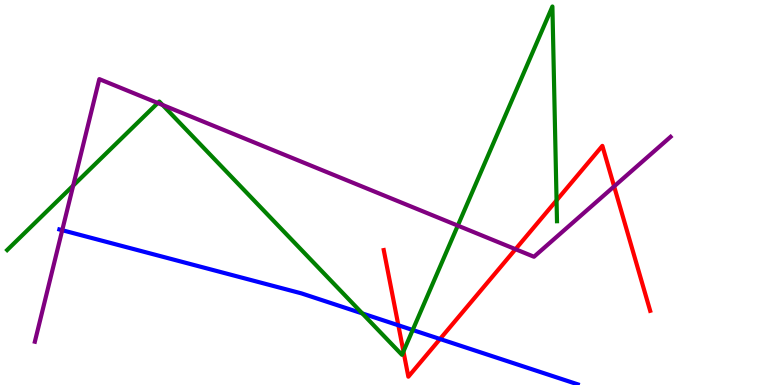[{'lines': ['blue', 'red'], 'intersections': [{'x': 5.14, 'y': 1.55}, {'x': 5.68, 'y': 1.19}]}, {'lines': ['green', 'red'], 'intersections': [{'x': 5.21, 'y': 0.871}, {'x': 7.18, 'y': 4.8}]}, {'lines': ['purple', 'red'], 'intersections': [{'x': 6.65, 'y': 3.53}, {'x': 7.92, 'y': 5.16}]}, {'lines': ['blue', 'green'], 'intersections': [{'x': 4.67, 'y': 1.86}, {'x': 5.33, 'y': 1.43}]}, {'lines': ['blue', 'purple'], 'intersections': [{'x': 0.803, 'y': 4.02}]}, {'lines': ['green', 'purple'], 'intersections': [{'x': 0.944, 'y': 5.18}, {'x': 2.04, 'y': 7.32}, {'x': 2.1, 'y': 7.27}, {'x': 5.91, 'y': 4.14}]}]